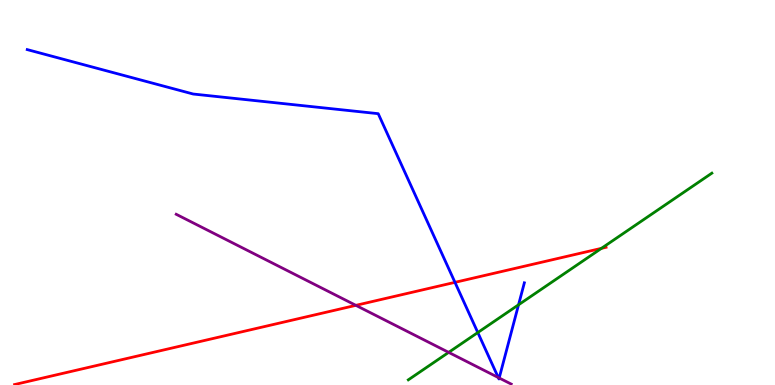[{'lines': ['blue', 'red'], 'intersections': [{'x': 5.87, 'y': 2.67}]}, {'lines': ['green', 'red'], 'intersections': [{'x': 7.76, 'y': 3.55}]}, {'lines': ['purple', 'red'], 'intersections': [{'x': 4.59, 'y': 2.07}]}, {'lines': ['blue', 'green'], 'intersections': [{'x': 6.17, 'y': 1.36}, {'x': 6.69, 'y': 2.08}]}, {'lines': ['blue', 'purple'], 'intersections': [{'x': 6.43, 'y': 0.194}, {'x': 6.44, 'y': 0.182}]}, {'lines': ['green', 'purple'], 'intersections': [{'x': 5.79, 'y': 0.847}]}]